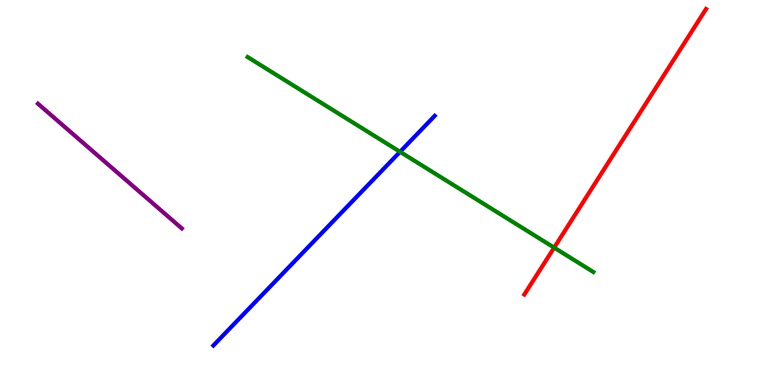[{'lines': ['blue', 'red'], 'intersections': []}, {'lines': ['green', 'red'], 'intersections': [{'x': 7.15, 'y': 3.57}]}, {'lines': ['purple', 'red'], 'intersections': []}, {'lines': ['blue', 'green'], 'intersections': [{'x': 5.16, 'y': 6.06}]}, {'lines': ['blue', 'purple'], 'intersections': []}, {'lines': ['green', 'purple'], 'intersections': []}]